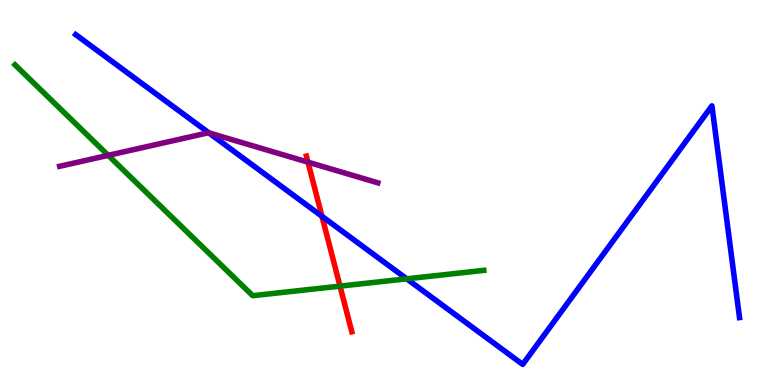[{'lines': ['blue', 'red'], 'intersections': [{'x': 4.15, 'y': 4.38}]}, {'lines': ['green', 'red'], 'intersections': [{'x': 4.39, 'y': 2.57}]}, {'lines': ['purple', 'red'], 'intersections': [{'x': 3.97, 'y': 5.79}]}, {'lines': ['blue', 'green'], 'intersections': [{'x': 5.25, 'y': 2.76}]}, {'lines': ['blue', 'purple'], 'intersections': [{'x': 2.69, 'y': 6.55}]}, {'lines': ['green', 'purple'], 'intersections': [{'x': 1.4, 'y': 5.96}]}]